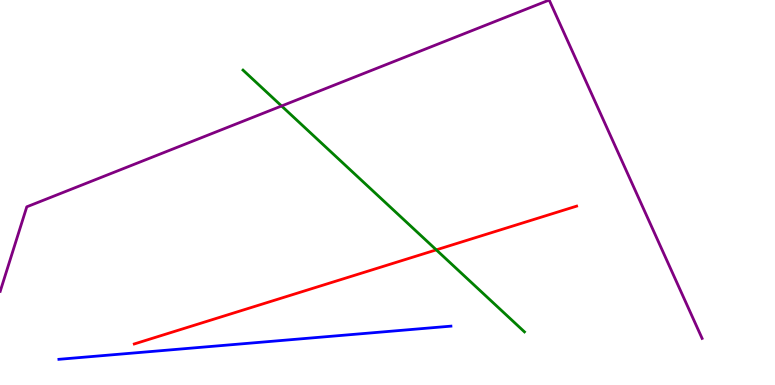[{'lines': ['blue', 'red'], 'intersections': []}, {'lines': ['green', 'red'], 'intersections': [{'x': 5.63, 'y': 3.51}]}, {'lines': ['purple', 'red'], 'intersections': []}, {'lines': ['blue', 'green'], 'intersections': []}, {'lines': ['blue', 'purple'], 'intersections': []}, {'lines': ['green', 'purple'], 'intersections': [{'x': 3.63, 'y': 7.25}]}]